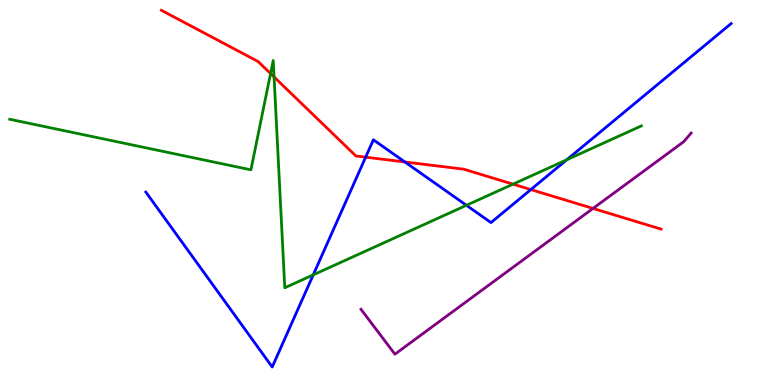[{'lines': ['blue', 'red'], 'intersections': [{'x': 4.72, 'y': 5.92}, {'x': 5.22, 'y': 5.79}, {'x': 6.85, 'y': 5.08}]}, {'lines': ['green', 'red'], 'intersections': [{'x': 3.49, 'y': 8.09}, {'x': 3.54, 'y': 8.0}, {'x': 6.62, 'y': 5.22}]}, {'lines': ['purple', 'red'], 'intersections': [{'x': 7.65, 'y': 4.59}]}, {'lines': ['blue', 'green'], 'intersections': [{'x': 4.04, 'y': 2.86}, {'x': 6.02, 'y': 4.67}, {'x': 7.31, 'y': 5.85}]}, {'lines': ['blue', 'purple'], 'intersections': []}, {'lines': ['green', 'purple'], 'intersections': []}]